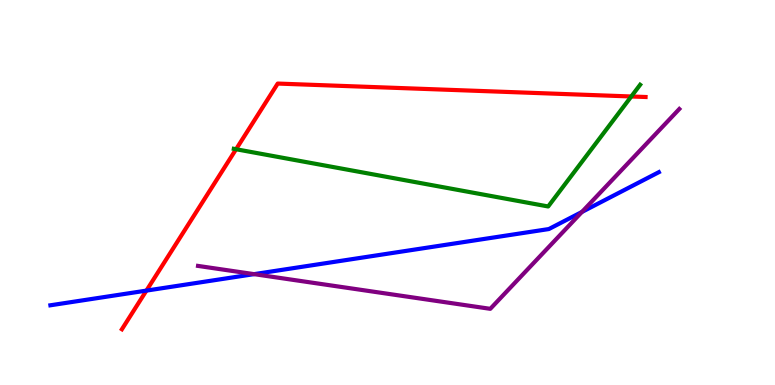[{'lines': ['blue', 'red'], 'intersections': [{'x': 1.89, 'y': 2.45}]}, {'lines': ['green', 'red'], 'intersections': [{'x': 3.05, 'y': 6.12}, {'x': 8.15, 'y': 7.49}]}, {'lines': ['purple', 'red'], 'intersections': []}, {'lines': ['blue', 'green'], 'intersections': []}, {'lines': ['blue', 'purple'], 'intersections': [{'x': 3.28, 'y': 2.88}, {'x': 7.51, 'y': 4.5}]}, {'lines': ['green', 'purple'], 'intersections': []}]